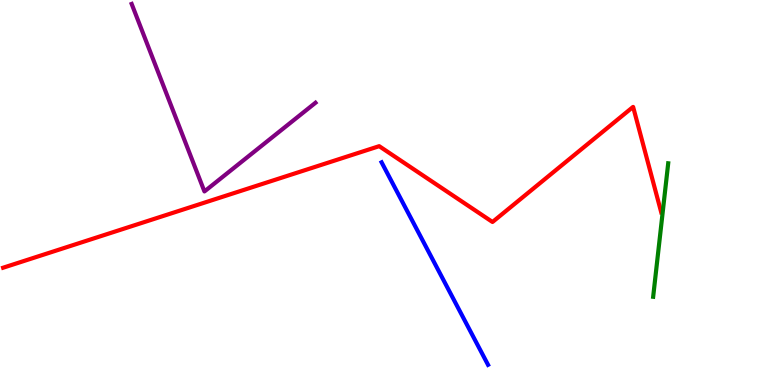[{'lines': ['blue', 'red'], 'intersections': []}, {'lines': ['green', 'red'], 'intersections': []}, {'lines': ['purple', 'red'], 'intersections': []}, {'lines': ['blue', 'green'], 'intersections': []}, {'lines': ['blue', 'purple'], 'intersections': []}, {'lines': ['green', 'purple'], 'intersections': []}]